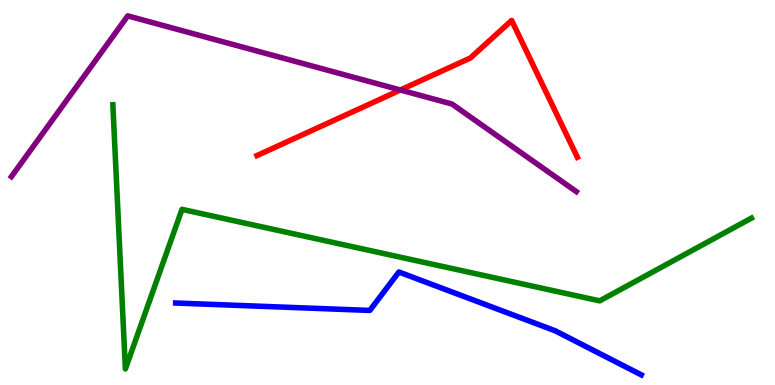[{'lines': ['blue', 'red'], 'intersections': []}, {'lines': ['green', 'red'], 'intersections': []}, {'lines': ['purple', 'red'], 'intersections': [{'x': 5.17, 'y': 7.66}]}, {'lines': ['blue', 'green'], 'intersections': []}, {'lines': ['blue', 'purple'], 'intersections': []}, {'lines': ['green', 'purple'], 'intersections': []}]